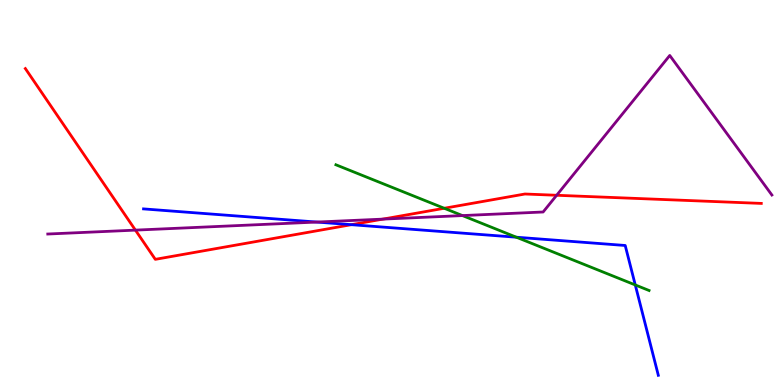[{'lines': ['blue', 'red'], 'intersections': [{'x': 4.53, 'y': 4.16}]}, {'lines': ['green', 'red'], 'intersections': [{'x': 5.73, 'y': 4.59}]}, {'lines': ['purple', 'red'], 'intersections': [{'x': 1.75, 'y': 4.02}, {'x': 4.94, 'y': 4.31}, {'x': 7.18, 'y': 4.93}]}, {'lines': ['blue', 'green'], 'intersections': [{'x': 6.66, 'y': 3.84}, {'x': 8.2, 'y': 2.6}]}, {'lines': ['blue', 'purple'], 'intersections': [{'x': 4.09, 'y': 4.23}]}, {'lines': ['green', 'purple'], 'intersections': [{'x': 5.97, 'y': 4.4}]}]